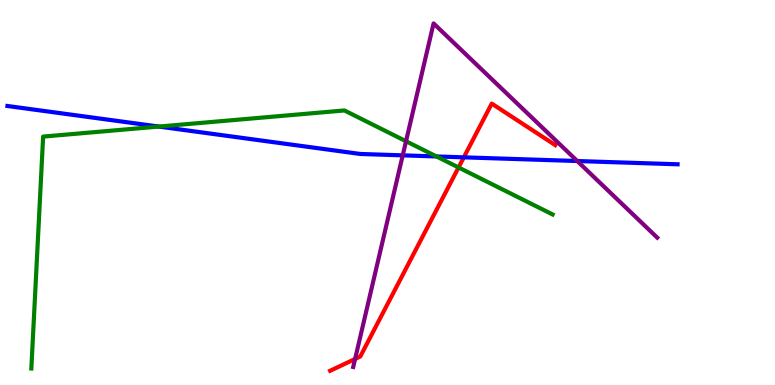[{'lines': ['blue', 'red'], 'intersections': [{'x': 5.98, 'y': 5.91}]}, {'lines': ['green', 'red'], 'intersections': [{'x': 5.92, 'y': 5.65}]}, {'lines': ['purple', 'red'], 'intersections': [{'x': 4.58, 'y': 0.676}]}, {'lines': ['blue', 'green'], 'intersections': [{'x': 2.05, 'y': 6.71}, {'x': 5.63, 'y': 5.94}]}, {'lines': ['blue', 'purple'], 'intersections': [{'x': 5.2, 'y': 5.96}, {'x': 7.45, 'y': 5.82}]}, {'lines': ['green', 'purple'], 'intersections': [{'x': 5.24, 'y': 6.33}]}]